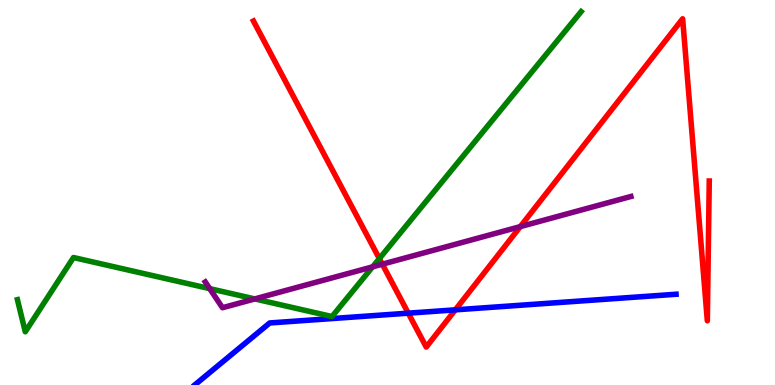[{'lines': ['blue', 'red'], 'intersections': [{'x': 5.27, 'y': 1.87}, {'x': 5.87, 'y': 1.95}]}, {'lines': ['green', 'red'], 'intersections': [{'x': 4.89, 'y': 3.28}]}, {'lines': ['purple', 'red'], 'intersections': [{'x': 4.93, 'y': 3.14}, {'x': 6.71, 'y': 4.11}]}, {'lines': ['blue', 'green'], 'intersections': []}, {'lines': ['blue', 'purple'], 'intersections': []}, {'lines': ['green', 'purple'], 'intersections': [{'x': 2.71, 'y': 2.5}, {'x': 3.29, 'y': 2.24}, {'x': 4.81, 'y': 3.07}]}]